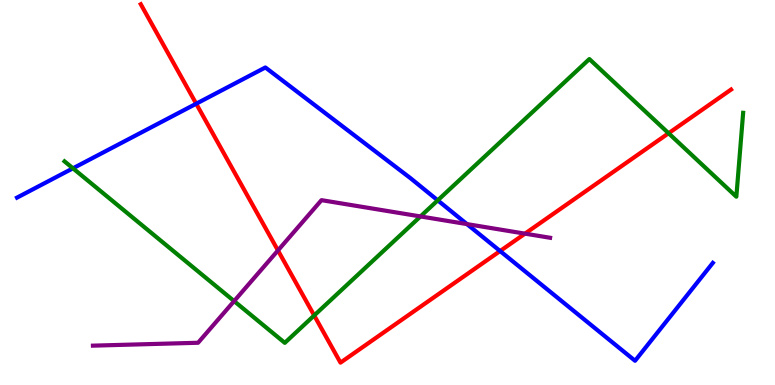[{'lines': ['blue', 'red'], 'intersections': [{'x': 2.53, 'y': 7.31}, {'x': 6.45, 'y': 3.48}]}, {'lines': ['green', 'red'], 'intersections': [{'x': 4.05, 'y': 1.81}, {'x': 8.63, 'y': 6.54}]}, {'lines': ['purple', 'red'], 'intersections': [{'x': 3.59, 'y': 3.5}, {'x': 6.77, 'y': 3.93}]}, {'lines': ['blue', 'green'], 'intersections': [{'x': 0.941, 'y': 5.63}, {'x': 5.65, 'y': 4.8}]}, {'lines': ['blue', 'purple'], 'intersections': [{'x': 6.03, 'y': 4.18}]}, {'lines': ['green', 'purple'], 'intersections': [{'x': 3.02, 'y': 2.18}, {'x': 5.43, 'y': 4.38}]}]